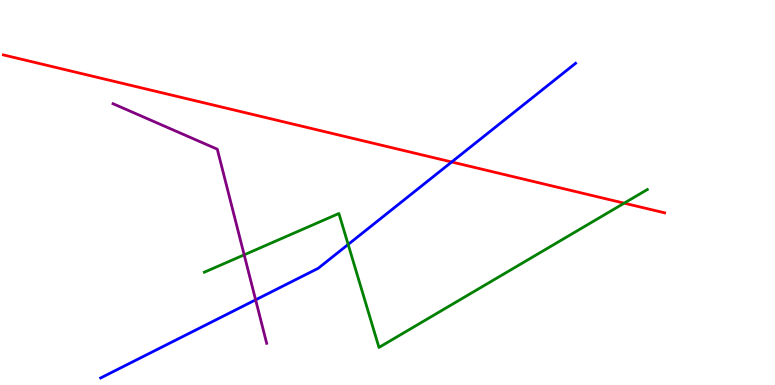[{'lines': ['blue', 'red'], 'intersections': [{'x': 5.83, 'y': 5.79}]}, {'lines': ['green', 'red'], 'intersections': [{'x': 8.05, 'y': 4.72}]}, {'lines': ['purple', 'red'], 'intersections': []}, {'lines': ['blue', 'green'], 'intersections': [{'x': 4.49, 'y': 3.65}]}, {'lines': ['blue', 'purple'], 'intersections': [{'x': 3.3, 'y': 2.21}]}, {'lines': ['green', 'purple'], 'intersections': [{'x': 3.15, 'y': 3.38}]}]